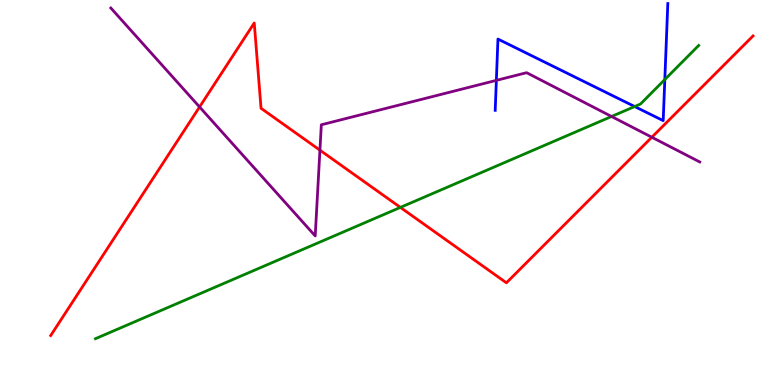[{'lines': ['blue', 'red'], 'intersections': []}, {'lines': ['green', 'red'], 'intersections': [{'x': 5.17, 'y': 4.61}]}, {'lines': ['purple', 'red'], 'intersections': [{'x': 2.58, 'y': 7.22}, {'x': 4.13, 'y': 6.1}, {'x': 8.41, 'y': 6.44}]}, {'lines': ['blue', 'green'], 'intersections': [{'x': 8.19, 'y': 7.23}, {'x': 8.58, 'y': 7.93}]}, {'lines': ['blue', 'purple'], 'intersections': [{'x': 6.4, 'y': 7.91}]}, {'lines': ['green', 'purple'], 'intersections': [{'x': 7.89, 'y': 6.97}]}]